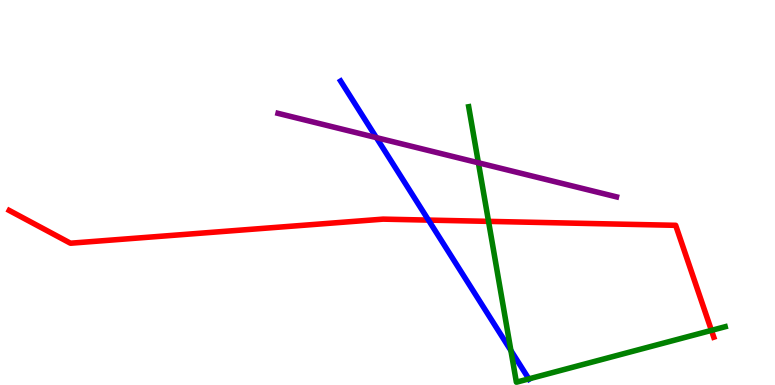[{'lines': ['blue', 'red'], 'intersections': [{'x': 5.53, 'y': 4.28}]}, {'lines': ['green', 'red'], 'intersections': [{'x': 6.3, 'y': 4.25}, {'x': 9.18, 'y': 1.42}]}, {'lines': ['purple', 'red'], 'intersections': []}, {'lines': ['blue', 'green'], 'intersections': [{'x': 6.59, 'y': 0.895}, {'x': 6.82, 'y': 0.159}]}, {'lines': ['blue', 'purple'], 'intersections': [{'x': 4.86, 'y': 6.43}]}, {'lines': ['green', 'purple'], 'intersections': [{'x': 6.17, 'y': 5.77}]}]